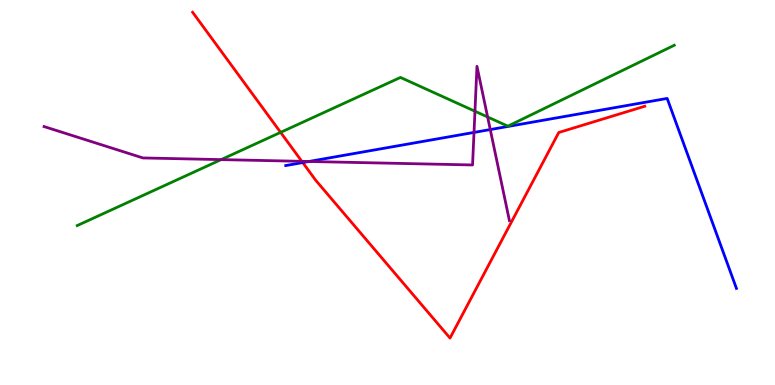[{'lines': ['blue', 'red'], 'intersections': [{'x': 3.91, 'y': 5.78}]}, {'lines': ['green', 'red'], 'intersections': [{'x': 3.62, 'y': 6.56}]}, {'lines': ['purple', 'red'], 'intersections': [{'x': 3.89, 'y': 5.81}]}, {'lines': ['blue', 'green'], 'intersections': []}, {'lines': ['blue', 'purple'], 'intersections': [{'x': 3.99, 'y': 5.81}, {'x': 6.12, 'y': 6.56}, {'x': 6.33, 'y': 6.63}]}, {'lines': ['green', 'purple'], 'intersections': [{'x': 2.85, 'y': 5.85}, {'x': 6.13, 'y': 7.11}, {'x': 6.29, 'y': 6.96}]}]